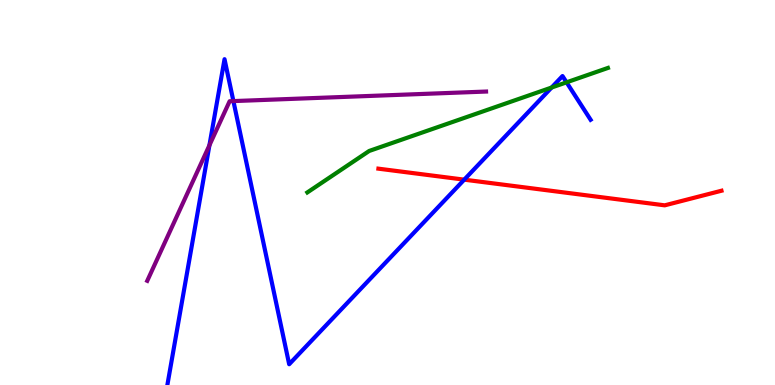[{'lines': ['blue', 'red'], 'intersections': [{'x': 5.99, 'y': 5.33}]}, {'lines': ['green', 'red'], 'intersections': []}, {'lines': ['purple', 'red'], 'intersections': []}, {'lines': ['blue', 'green'], 'intersections': [{'x': 7.12, 'y': 7.73}, {'x': 7.31, 'y': 7.86}]}, {'lines': ['blue', 'purple'], 'intersections': [{'x': 2.7, 'y': 6.23}, {'x': 3.01, 'y': 7.37}]}, {'lines': ['green', 'purple'], 'intersections': []}]